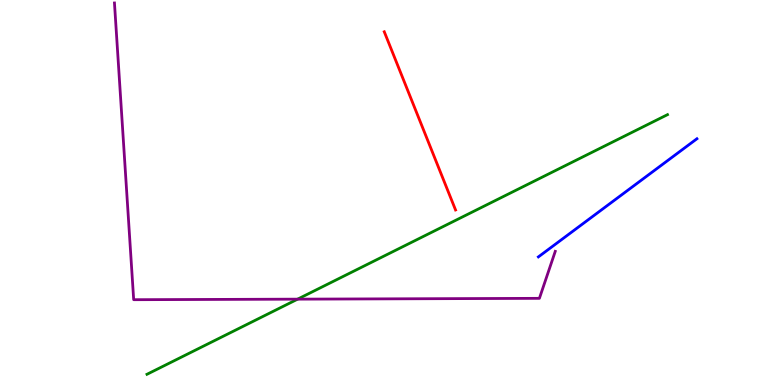[{'lines': ['blue', 'red'], 'intersections': []}, {'lines': ['green', 'red'], 'intersections': []}, {'lines': ['purple', 'red'], 'intersections': []}, {'lines': ['blue', 'green'], 'intersections': []}, {'lines': ['blue', 'purple'], 'intersections': []}, {'lines': ['green', 'purple'], 'intersections': [{'x': 3.84, 'y': 2.23}]}]